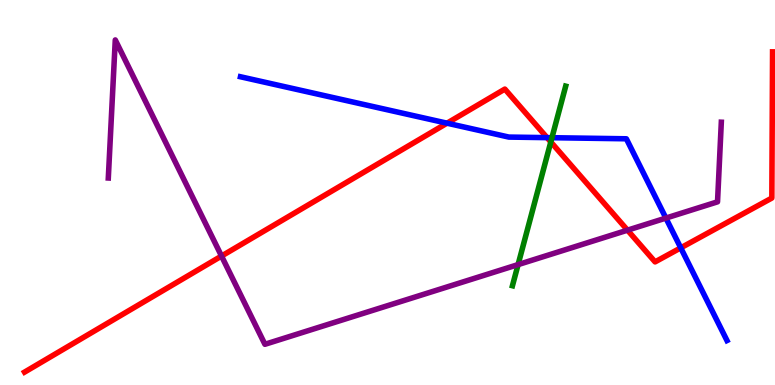[{'lines': ['blue', 'red'], 'intersections': [{'x': 5.77, 'y': 6.8}, {'x': 7.06, 'y': 6.43}, {'x': 8.78, 'y': 3.56}]}, {'lines': ['green', 'red'], 'intersections': [{'x': 7.11, 'y': 6.31}]}, {'lines': ['purple', 'red'], 'intersections': [{'x': 2.86, 'y': 3.35}, {'x': 8.1, 'y': 4.02}]}, {'lines': ['blue', 'green'], 'intersections': [{'x': 7.12, 'y': 6.42}]}, {'lines': ['blue', 'purple'], 'intersections': [{'x': 8.59, 'y': 4.34}]}, {'lines': ['green', 'purple'], 'intersections': [{'x': 6.68, 'y': 3.13}]}]